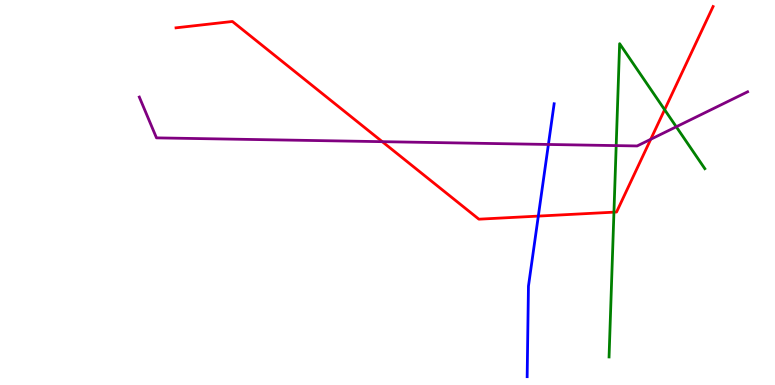[{'lines': ['blue', 'red'], 'intersections': [{'x': 6.95, 'y': 4.39}]}, {'lines': ['green', 'red'], 'intersections': [{'x': 7.92, 'y': 4.49}, {'x': 8.58, 'y': 7.15}]}, {'lines': ['purple', 'red'], 'intersections': [{'x': 4.93, 'y': 6.32}, {'x': 8.4, 'y': 6.38}]}, {'lines': ['blue', 'green'], 'intersections': []}, {'lines': ['blue', 'purple'], 'intersections': [{'x': 7.08, 'y': 6.25}]}, {'lines': ['green', 'purple'], 'intersections': [{'x': 7.95, 'y': 6.22}, {'x': 8.73, 'y': 6.71}]}]